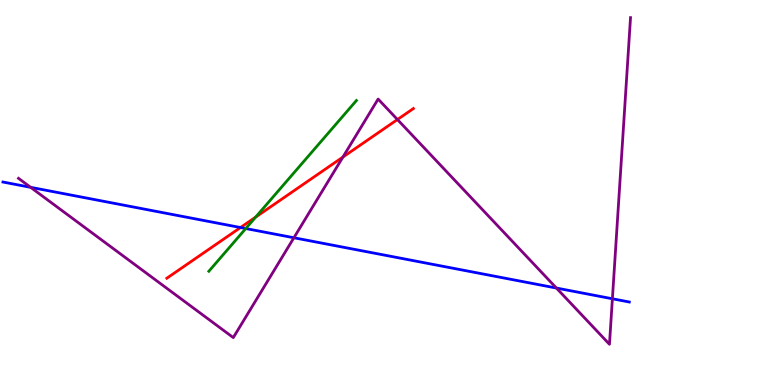[{'lines': ['blue', 'red'], 'intersections': [{'x': 3.1, 'y': 4.09}]}, {'lines': ['green', 'red'], 'intersections': [{'x': 3.3, 'y': 4.36}]}, {'lines': ['purple', 'red'], 'intersections': [{'x': 4.42, 'y': 5.92}, {'x': 5.13, 'y': 6.9}]}, {'lines': ['blue', 'green'], 'intersections': [{'x': 3.17, 'y': 4.06}]}, {'lines': ['blue', 'purple'], 'intersections': [{'x': 0.395, 'y': 5.13}, {'x': 3.79, 'y': 3.82}, {'x': 7.18, 'y': 2.52}, {'x': 7.9, 'y': 2.24}]}, {'lines': ['green', 'purple'], 'intersections': []}]